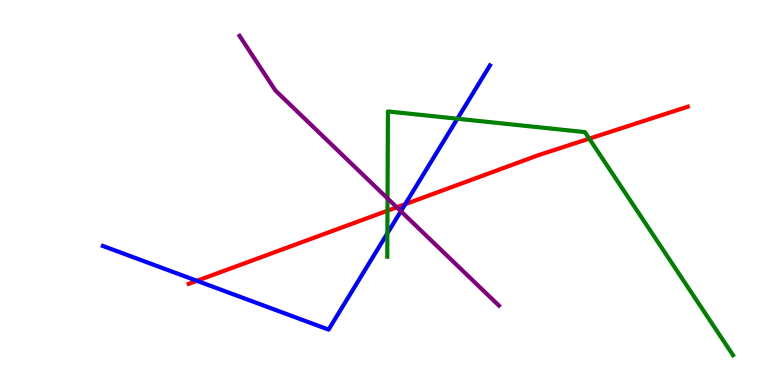[{'lines': ['blue', 'red'], 'intersections': [{'x': 2.54, 'y': 2.71}, {'x': 5.23, 'y': 4.7}]}, {'lines': ['green', 'red'], 'intersections': [{'x': 5.0, 'y': 4.53}, {'x': 7.6, 'y': 6.4}]}, {'lines': ['purple', 'red'], 'intersections': [{'x': 5.12, 'y': 4.62}]}, {'lines': ['blue', 'green'], 'intersections': [{'x': 5.0, 'y': 3.94}, {'x': 5.9, 'y': 6.92}]}, {'lines': ['blue', 'purple'], 'intersections': [{'x': 5.17, 'y': 4.51}]}, {'lines': ['green', 'purple'], 'intersections': [{'x': 5.0, 'y': 4.85}]}]